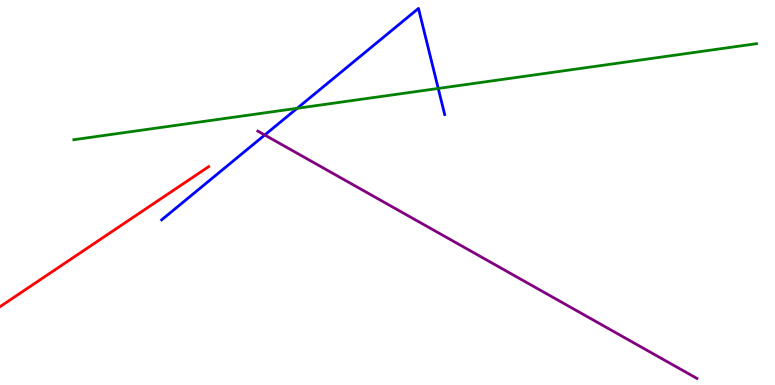[{'lines': ['blue', 'red'], 'intersections': []}, {'lines': ['green', 'red'], 'intersections': []}, {'lines': ['purple', 'red'], 'intersections': []}, {'lines': ['blue', 'green'], 'intersections': [{'x': 3.83, 'y': 7.19}, {'x': 5.65, 'y': 7.7}]}, {'lines': ['blue', 'purple'], 'intersections': [{'x': 3.42, 'y': 6.49}]}, {'lines': ['green', 'purple'], 'intersections': []}]